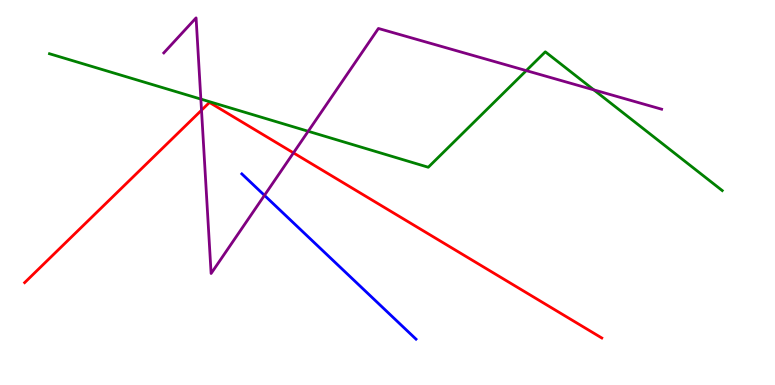[{'lines': ['blue', 'red'], 'intersections': []}, {'lines': ['green', 'red'], 'intersections': []}, {'lines': ['purple', 'red'], 'intersections': [{'x': 2.6, 'y': 7.14}, {'x': 3.79, 'y': 6.03}]}, {'lines': ['blue', 'green'], 'intersections': []}, {'lines': ['blue', 'purple'], 'intersections': [{'x': 3.41, 'y': 4.93}]}, {'lines': ['green', 'purple'], 'intersections': [{'x': 2.59, 'y': 7.43}, {'x': 3.98, 'y': 6.59}, {'x': 6.79, 'y': 8.17}, {'x': 7.66, 'y': 7.67}]}]